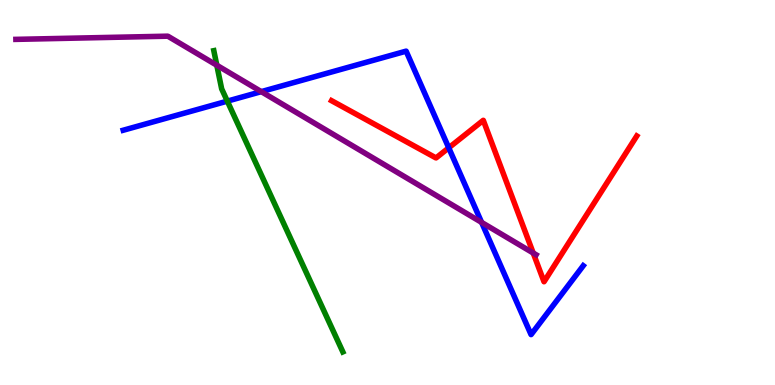[{'lines': ['blue', 'red'], 'intersections': [{'x': 5.79, 'y': 6.16}]}, {'lines': ['green', 'red'], 'intersections': []}, {'lines': ['purple', 'red'], 'intersections': [{'x': 6.88, 'y': 3.43}]}, {'lines': ['blue', 'green'], 'intersections': [{'x': 2.93, 'y': 7.37}]}, {'lines': ['blue', 'purple'], 'intersections': [{'x': 3.37, 'y': 7.62}, {'x': 6.21, 'y': 4.22}]}, {'lines': ['green', 'purple'], 'intersections': [{'x': 2.8, 'y': 8.31}]}]